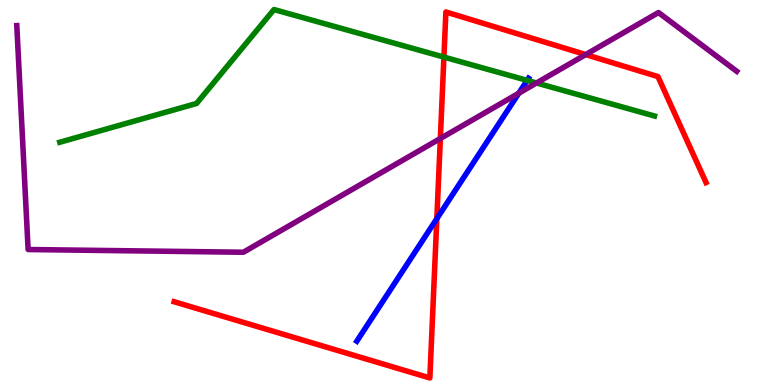[{'lines': ['blue', 'red'], 'intersections': [{'x': 5.64, 'y': 4.32}]}, {'lines': ['green', 'red'], 'intersections': [{'x': 5.73, 'y': 8.52}]}, {'lines': ['purple', 'red'], 'intersections': [{'x': 5.68, 'y': 6.4}, {'x': 7.56, 'y': 8.58}]}, {'lines': ['blue', 'green'], 'intersections': [{'x': 6.8, 'y': 7.91}]}, {'lines': ['blue', 'purple'], 'intersections': [{'x': 6.69, 'y': 7.58}]}, {'lines': ['green', 'purple'], 'intersections': [{'x': 6.92, 'y': 7.84}]}]